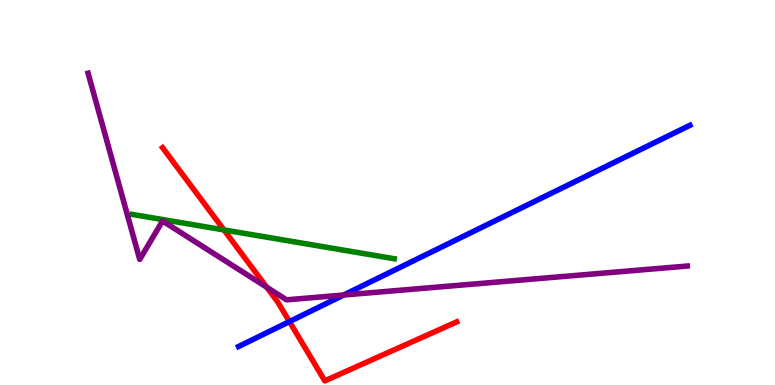[{'lines': ['blue', 'red'], 'intersections': [{'x': 3.73, 'y': 1.65}]}, {'lines': ['green', 'red'], 'intersections': [{'x': 2.89, 'y': 4.03}]}, {'lines': ['purple', 'red'], 'intersections': [{'x': 3.44, 'y': 2.54}]}, {'lines': ['blue', 'green'], 'intersections': []}, {'lines': ['blue', 'purple'], 'intersections': [{'x': 4.43, 'y': 2.34}]}, {'lines': ['green', 'purple'], 'intersections': []}]